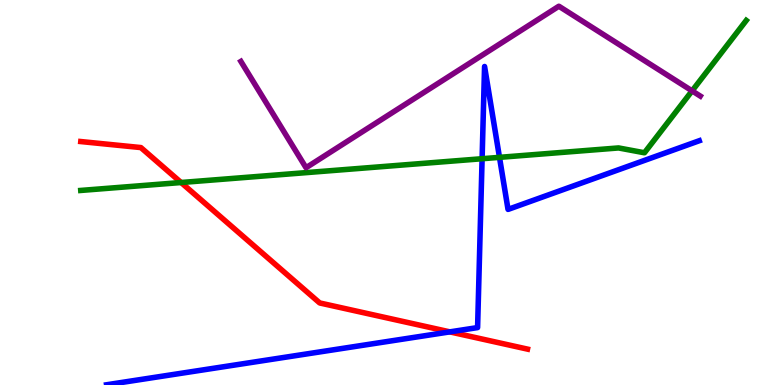[{'lines': ['blue', 'red'], 'intersections': [{'x': 5.8, 'y': 1.38}]}, {'lines': ['green', 'red'], 'intersections': [{'x': 2.34, 'y': 5.26}]}, {'lines': ['purple', 'red'], 'intersections': []}, {'lines': ['blue', 'green'], 'intersections': [{'x': 6.22, 'y': 5.88}, {'x': 6.45, 'y': 5.91}]}, {'lines': ['blue', 'purple'], 'intersections': []}, {'lines': ['green', 'purple'], 'intersections': [{'x': 8.93, 'y': 7.64}]}]